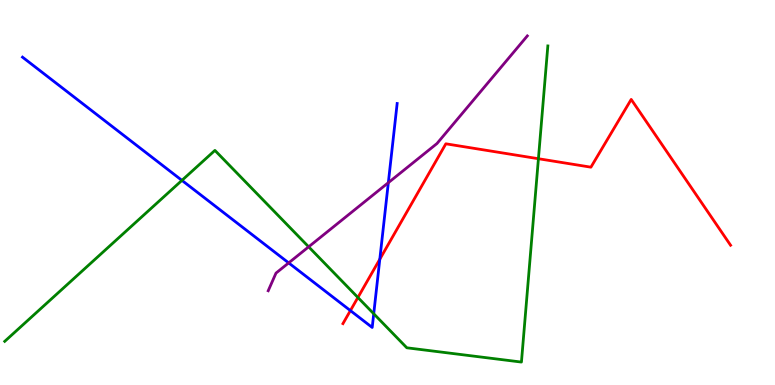[{'lines': ['blue', 'red'], 'intersections': [{'x': 4.52, 'y': 1.93}, {'x': 4.9, 'y': 3.27}]}, {'lines': ['green', 'red'], 'intersections': [{'x': 4.62, 'y': 2.27}, {'x': 6.95, 'y': 5.88}]}, {'lines': ['purple', 'red'], 'intersections': []}, {'lines': ['blue', 'green'], 'intersections': [{'x': 2.35, 'y': 5.31}, {'x': 4.82, 'y': 1.85}]}, {'lines': ['blue', 'purple'], 'intersections': [{'x': 3.72, 'y': 3.17}, {'x': 5.01, 'y': 5.25}]}, {'lines': ['green', 'purple'], 'intersections': [{'x': 3.98, 'y': 3.59}]}]